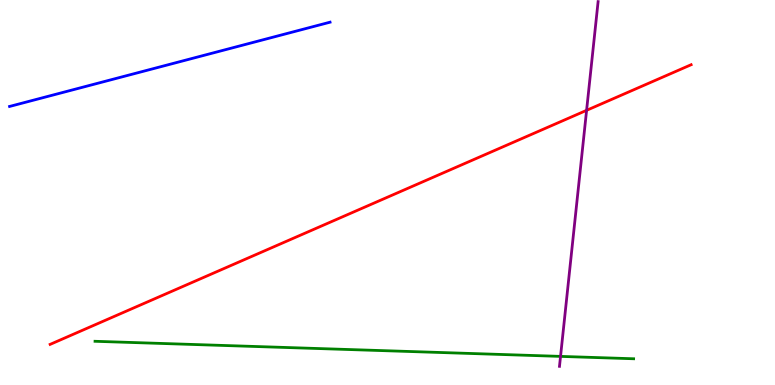[{'lines': ['blue', 'red'], 'intersections': []}, {'lines': ['green', 'red'], 'intersections': []}, {'lines': ['purple', 'red'], 'intersections': [{'x': 7.57, 'y': 7.13}]}, {'lines': ['blue', 'green'], 'intersections': []}, {'lines': ['blue', 'purple'], 'intersections': []}, {'lines': ['green', 'purple'], 'intersections': [{'x': 7.23, 'y': 0.743}]}]